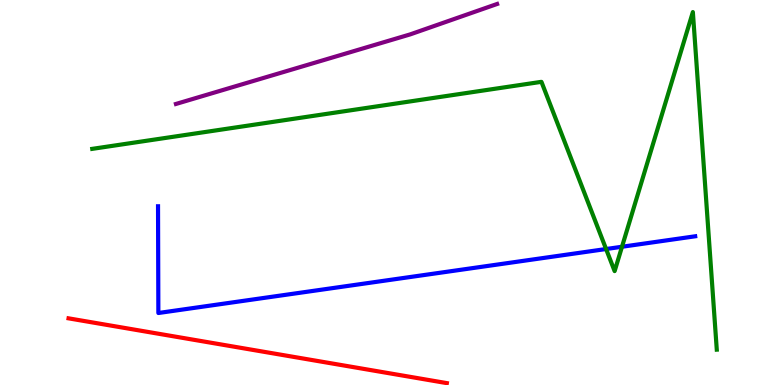[{'lines': ['blue', 'red'], 'intersections': []}, {'lines': ['green', 'red'], 'intersections': []}, {'lines': ['purple', 'red'], 'intersections': []}, {'lines': ['blue', 'green'], 'intersections': [{'x': 7.82, 'y': 3.53}, {'x': 8.03, 'y': 3.59}]}, {'lines': ['blue', 'purple'], 'intersections': []}, {'lines': ['green', 'purple'], 'intersections': []}]